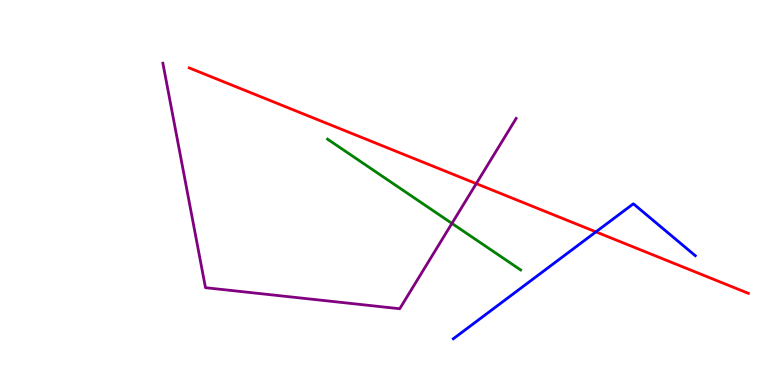[{'lines': ['blue', 'red'], 'intersections': [{'x': 7.69, 'y': 3.98}]}, {'lines': ['green', 'red'], 'intersections': []}, {'lines': ['purple', 'red'], 'intersections': [{'x': 6.15, 'y': 5.23}]}, {'lines': ['blue', 'green'], 'intersections': []}, {'lines': ['blue', 'purple'], 'intersections': []}, {'lines': ['green', 'purple'], 'intersections': [{'x': 5.83, 'y': 4.2}]}]